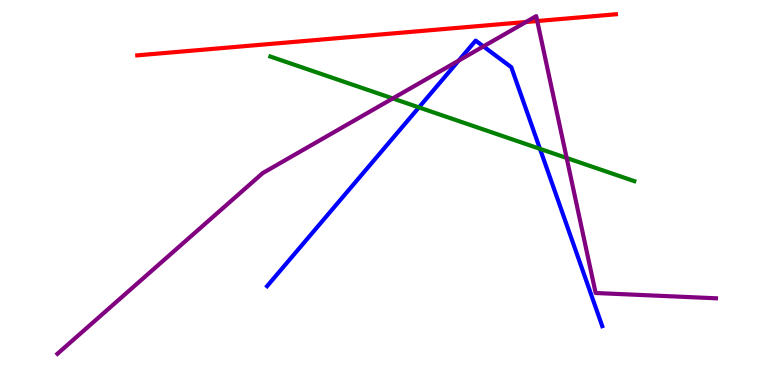[{'lines': ['blue', 'red'], 'intersections': []}, {'lines': ['green', 'red'], 'intersections': []}, {'lines': ['purple', 'red'], 'intersections': [{'x': 6.79, 'y': 9.43}, {'x': 6.93, 'y': 9.45}]}, {'lines': ['blue', 'green'], 'intersections': [{'x': 5.41, 'y': 7.21}, {'x': 6.97, 'y': 6.13}]}, {'lines': ['blue', 'purple'], 'intersections': [{'x': 5.92, 'y': 8.43}, {'x': 6.24, 'y': 8.79}]}, {'lines': ['green', 'purple'], 'intersections': [{'x': 5.07, 'y': 7.44}, {'x': 7.31, 'y': 5.9}]}]